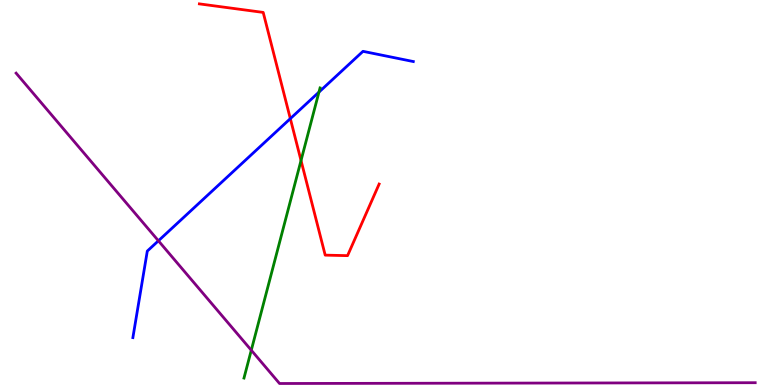[{'lines': ['blue', 'red'], 'intersections': [{'x': 3.75, 'y': 6.92}]}, {'lines': ['green', 'red'], 'intersections': [{'x': 3.88, 'y': 5.83}]}, {'lines': ['purple', 'red'], 'intersections': []}, {'lines': ['blue', 'green'], 'intersections': [{'x': 4.12, 'y': 7.61}]}, {'lines': ['blue', 'purple'], 'intersections': [{'x': 2.04, 'y': 3.75}]}, {'lines': ['green', 'purple'], 'intersections': [{'x': 3.24, 'y': 0.903}]}]